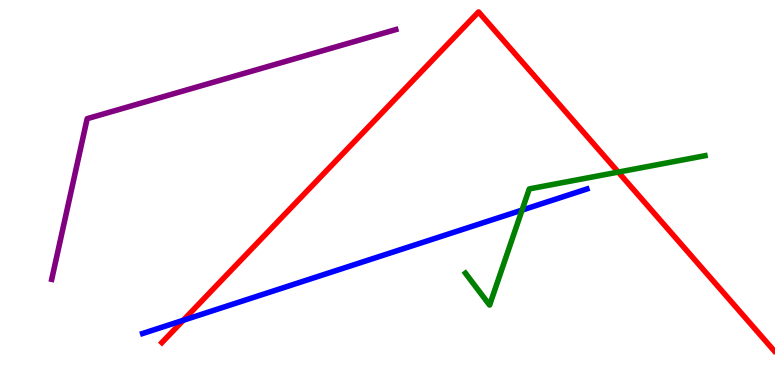[{'lines': ['blue', 'red'], 'intersections': [{'x': 2.36, 'y': 1.68}]}, {'lines': ['green', 'red'], 'intersections': [{'x': 7.98, 'y': 5.53}]}, {'lines': ['purple', 'red'], 'intersections': []}, {'lines': ['blue', 'green'], 'intersections': [{'x': 6.74, 'y': 4.54}]}, {'lines': ['blue', 'purple'], 'intersections': []}, {'lines': ['green', 'purple'], 'intersections': []}]